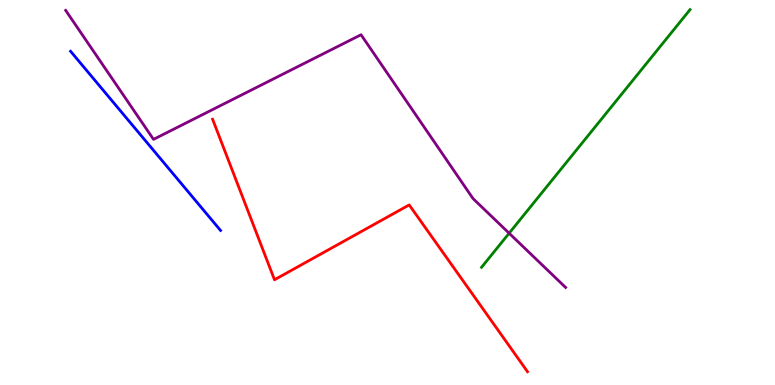[{'lines': ['blue', 'red'], 'intersections': []}, {'lines': ['green', 'red'], 'intersections': []}, {'lines': ['purple', 'red'], 'intersections': []}, {'lines': ['blue', 'green'], 'intersections': []}, {'lines': ['blue', 'purple'], 'intersections': []}, {'lines': ['green', 'purple'], 'intersections': [{'x': 6.57, 'y': 3.94}]}]